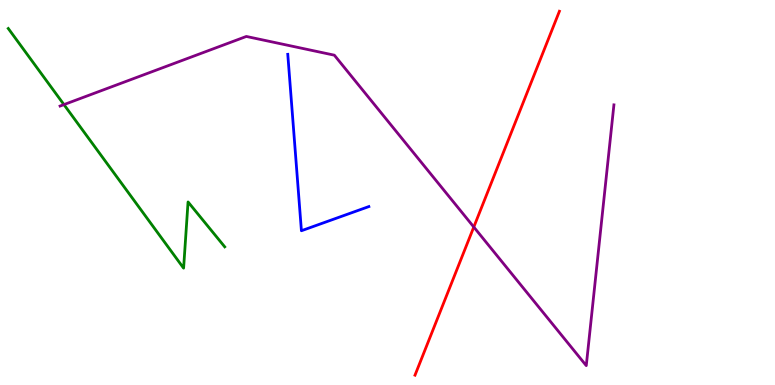[{'lines': ['blue', 'red'], 'intersections': []}, {'lines': ['green', 'red'], 'intersections': []}, {'lines': ['purple', 'red'], 'intersections': [{'x': 6.11, 'y': 4.1}]}, {'lines': ['blue', 'green'], 'intersections': []}, {'lines': ['blue', 'purple'], 'intersections': []}, {'lines': ['green', 'purple'], 'intersections': [{'x': 0.825, 'y': 7.28}]}]